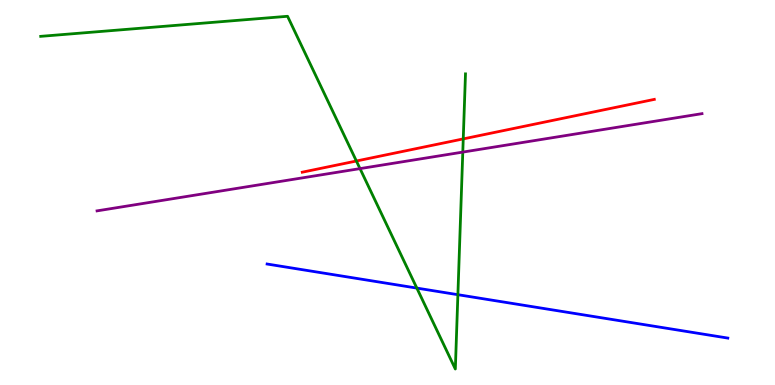[{'lines': ['blue', 'red'], 'intersections': []}, {'lines': ['green', 'red'], 'intersections': [{'x': 4.6, 'y': 5.82}, {'x': 5.98, 'y': 6.39}]}, {'lines': ['purple', 'red'], 'intersections': []}, {'lines': ['blue', 'green'], 'intersections': [{'x': 5.38, 'y': 2.52}, {'x': 5.91, 'y': 2.35}]}, {'lines': ['blue', 'purple'], 'intersections': []}, {'lines': ['green', 'purple'], 'intersections': [{'x': 4.65, 'y': 5.62}, {'x': 5.97, 'y': 6.05}]}]